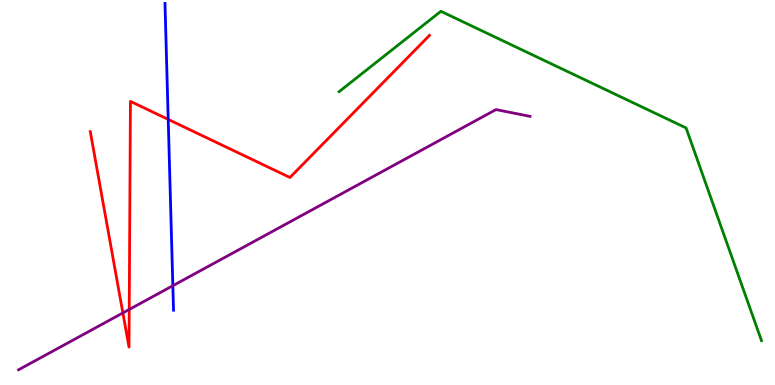[{'lines': ['blue', 'red'], 'intersections': [{'x': 2.17, 'y': 6.9}]}, {'lines': ['green', 'red'], 'intersections': []}, {'lines': ['purple', 'red'], 'intersections': [{'x': 1.59, 'y': 1.87}, {'x': 1.67, 'y': 1.96}]}, {'lines': ['blue', 'green'], 'intersections': []}, {'lines': ['blue', 'purple'], 'intersections': [{'x': 2.23, 'y': 2.58}]}, {'lines': ['green', 'purple'], 'intersections': []}]